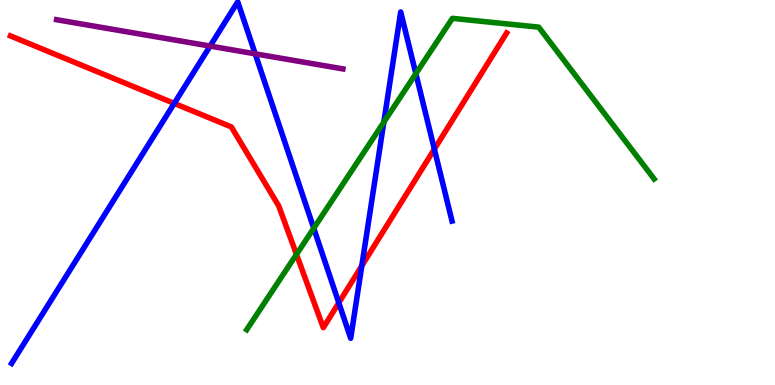[{'lines': ['blue', 'red'], 'intersections': [{'x': 2.25, 'y': 7.31}, {'x': 4.37, 'y': 2.13}, {'x': 4.67, 'y': 3.1}, {'x': 5.6, 'y': 6.13}]}, {'lines': ['green', 'red'], 'intersections': [{'x': 3.83, 'y': 3.39}]}, {'lines': ['purple', 'red'], 'intersections': []}, {'lines': ['blue', 'green'], 'intersections': [{'x': 4.05, 'y': 4.07}, {'x': 4.95, 'y': 6.83}, {'x': 5.37, 'y': 8.09}]}, {'lines': ['blue', 'purple'], 'intersections': [{'x': 2.71, 'y': 8.8}, {'x': 3.29, 'y': 8.6}]}, {'lines': ['green', 'purple'], 'intersections': []}]